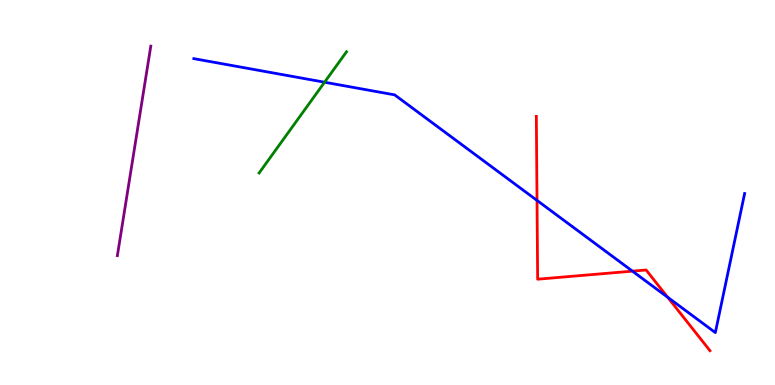[{'lines': ['blue', 'red'], 'intersections': [{'x': 6.93, 'y': 4.79}, {'x': 8.16, 'y': 2.96}, {'x': 8.62, 'y': 2.28}]}, {'lines': ['green', 'red'], 'intersections': []}, {'lines': ['purple', 'red'], 'intersections': []}, {'lines': ['blue', 'green'], 'intersections': [{'x': 4.19, 'y': 7.86}]}, {'lines': ['blue', 'purple'], 'intersections': []}, {'lines': ['green', 'purple'], 'intersections': []}]